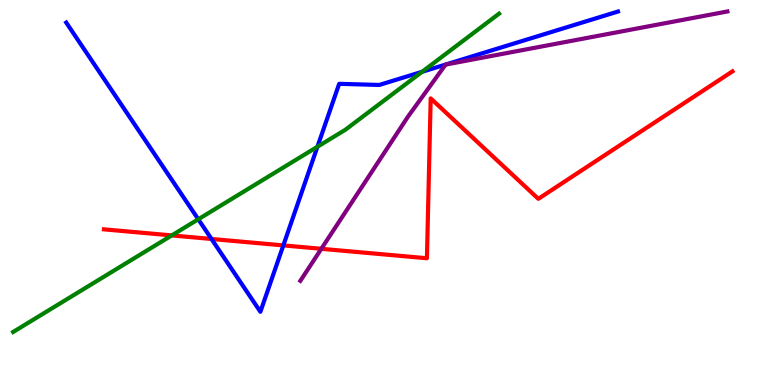[{'lines': ['blue', 'red'], 'intersections': [{'x': 2.73, 'y': 3.79}, {'x': 3.66, 'y': 3.63}]}, {'lines': ['green', 'red'], 'intersections': [{'x': 2.22, 'y': 3.89}]}, {'lines': ['purple', 'red'], 'intersections': [{'x': 4.15, 'y': 3.54}]}, {'lines': ['blue', 'green'], 'intersections': [{'x': 2.56, 'y': 4.3}, {'x': 4.1, 'y': 6.19}, {'x': 5.45, 'y': 8.14}]}, {'lines': ['blue', 'purple'], 'intersections': []}, {'lines': ['green', 'purple'], 'intersections': []}]